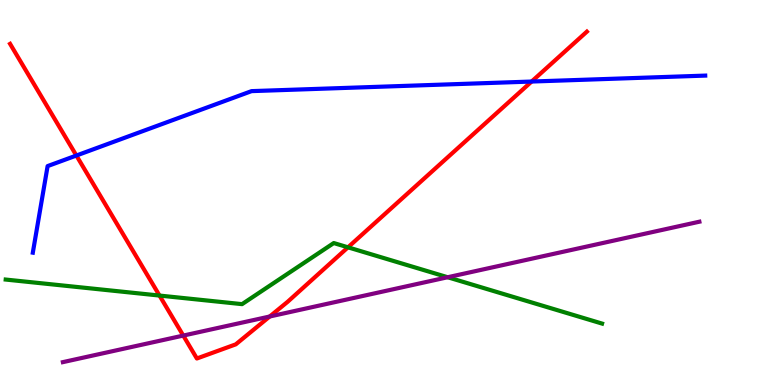[{'lines': ['blue', 'red'], 'intersections': [{'x': 0.986, 'y': 5.96}, {'x': 6.86, 'y': 7.88}]}, {'lines': ['green', 'red'], 'intersections': [{'x': 2.06, 'y': 2.32}, {'x': 4.49, 'y': 3.58}]}, {'lines': ['purple', 'red'], 'intersections': [{'x': 2.36, 'y': 1.28}, {'x': 3.48, 'y': 1.78}]}, {'lines': ['blue', 'green'], 'intersections': []}, {'lines': ['blue', 'purple'], 'intersections': []}, {'lines': ['green', 'purple'], 'intersections': [{'x': 5.78, 'y': 2.8}]}]